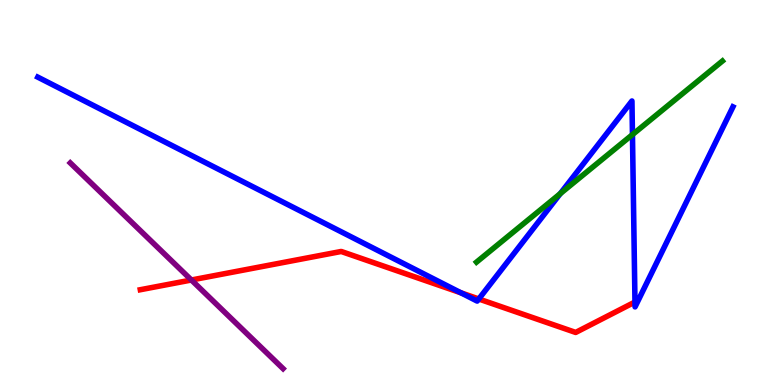[{'lines': ['blue', 'red'], 'intersections': [{'x': 5.95, 'y': 2.39}, {'x': 6.18, 'y': 2.23}]}, {'lines': ['green', 'red'], 'intersections': []}, {'lines': ['purple', 'red'], 'intersections': [{'x': 2.47, 'y': 2.73}]}, {'lines': ['blue', 'green'], 'intersections': [{'x': 7.23, 'y': 4.97}, {'x': 8.16, 'y': 6.5}]}, {'lines': ['blue', 'purple'], 'intersections': []}, {'lines': ['green', 'purple'], 'intersections': []}]